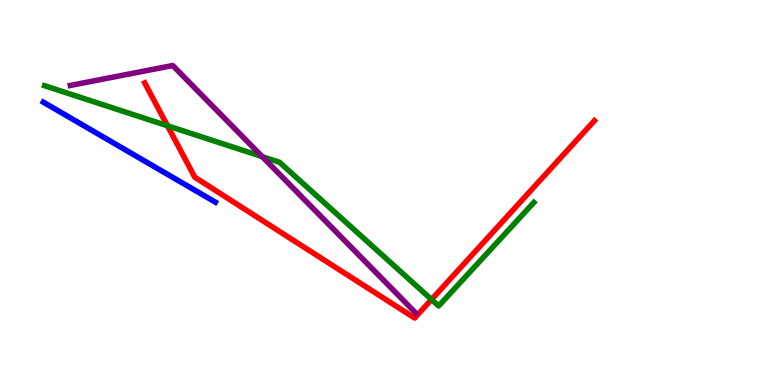[{'lines': ['blue', 'red'], 'intersections': []}, {'lines': ['green', 'red'], 'intersections': [{'x': 2.16, 'y': 6.73}, {'x': 5.57, 'y': 2.22}]}, {'lines': ['purple', 'red'], 'intersections': []}, {'lines': ['blue', 'green'], 'intersections': []}, {'lines': ['blue', 'purple'], 'intersections': []}, {'lines': ['green', 'purple'], 'intersections': [{'x': 3.38, 'y': 5.93}]}]